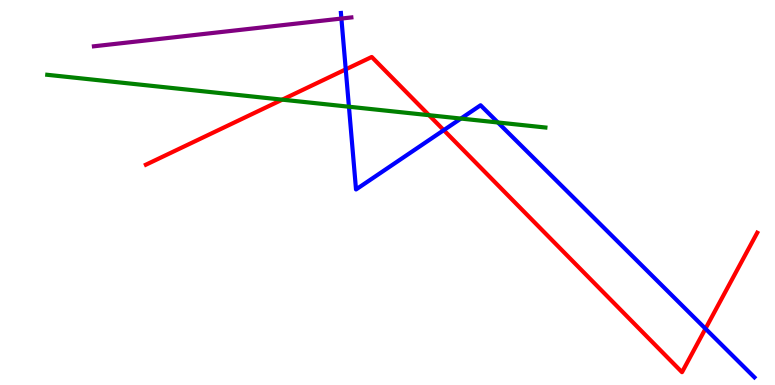[{'lines': ['blue', 'red'], 'intersections': [{'x': 4.46, 'y': 8.2}, {'x': 5.73, 'y': 6.62}, {'x': 9.1, 'y': 1.46}]}, {'lines': ['green', 'red'], 'intersections': [{'x': 3.64, 'y': 7.41}, {'x': 5.54, 'y': 7.01}]}, {'lines': ['purple', 'red'], 'intersections': []}, {'lines': ['blue', 'green'], 'intersections': [{'x': 4.5, 'y': 7.23}, {'x': 5.95, 'y': 6.92}, {'x': 6.42, 'y': 6.82}]}, {'lines': ['blue', 'purple'], 'intersections': [{'x': 4.41, 'y': 9.52}]}, {'lines': ['green', 'purple'], 'intersections': []}]